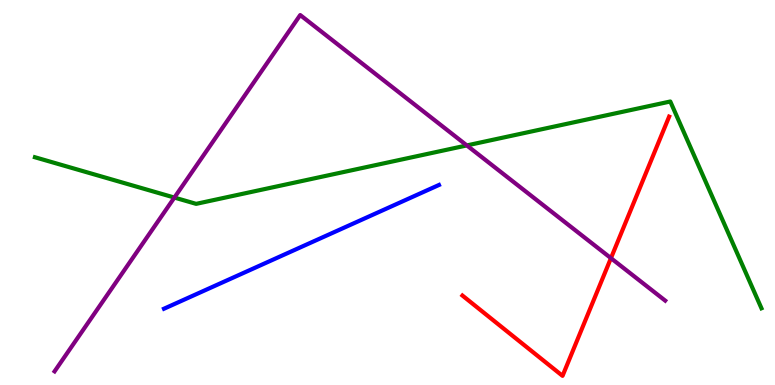[{'lines': ['blue', 'red'], 'intersections': []}, {'lines': ['green', 'red'], 'intersections': []}, {'lines': ['purple', 'red'], 'intersections': [{'x': 7.88, 'y': 3.29}]}, {'lines': ['blue', 'green'], 'intersections': []}, {'lines': ['blue', 'purple'], 'intersections': []}, {'lines': ['green', 'purple'], 'intersections': [{'x': 2.25, 'y': 4.87}, {'x': 6.02, 'y': 6.22}]}]